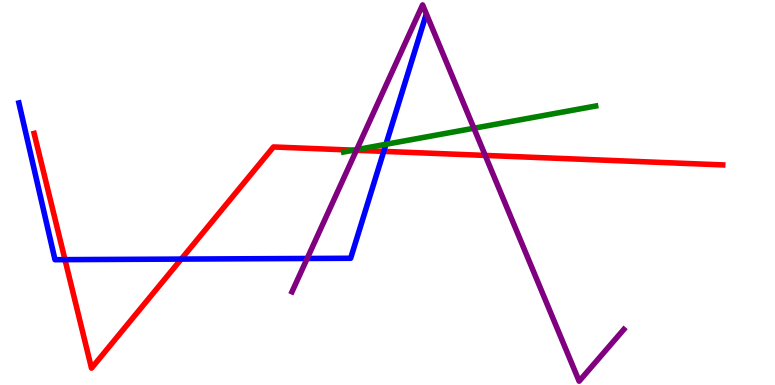[{'lines': ['blue', 'red'], 'intersections': [{'x': 0.838, 'y': 3.26}, {'x': 2.34, 'y': 3.27}, {'x': 4.95, 'y': 6.07}]}, {'lines': ['green', 'red'], 'intersections': [{'x': 4.56, 'y': 6.1}]}, {'lines': ['purple', 'red'], 'intersections': [{'x': 4.6, 'y': 6.1}, {'x': 6.26, 'y': 5.96}]}, {'lines': ['blue', 'green'], 'intersections': [{'x': 4.98, 'y': 6.25}]}, {'lines': ['blue', 'purple'], 'intersections': [{'x': 3.96, 'y': 3.29}]}, {'lines': ['green', 'purple'], 'intersections': [{'x': 4.6, 'y': 6.11}, {'x': 6.12, 'y': 6.67}]}]